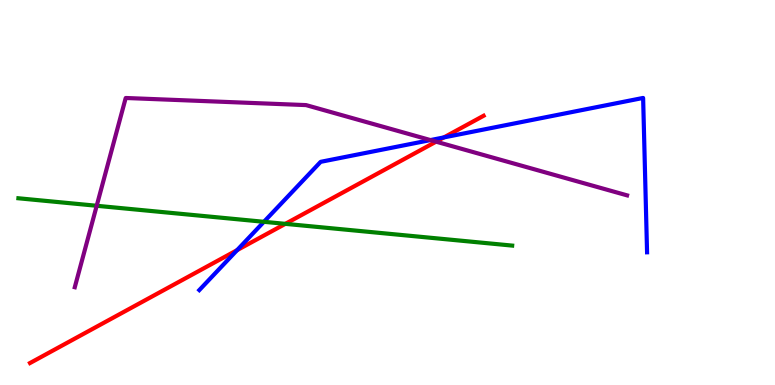[{'lines': ['blue', 'red'], 'intersections': [{'x': 3.06, 'y': 3.5}, {'x': 5.73, 'y': 6.43}]}, {'lines': ['green', 'red'], 'intersections': [{'x': 3.68, 'y': 4.19}]}, {'lines': ['purple', 'red'], 'intersections': [{'x': 5.63, 'y': 6.32}]}, {'lines': ['blue', 'green'], 'intersections': [{'x': 3.41, 'y': 4.24}]}, {'lines': ['blue', 'purple'], 'intersections': [{'x': 5.55, 'y': 6.36}]}, {'lines': ['green', 'purple'], 'intersections': [{'x': 1.25, 'y': 4.66}]}]